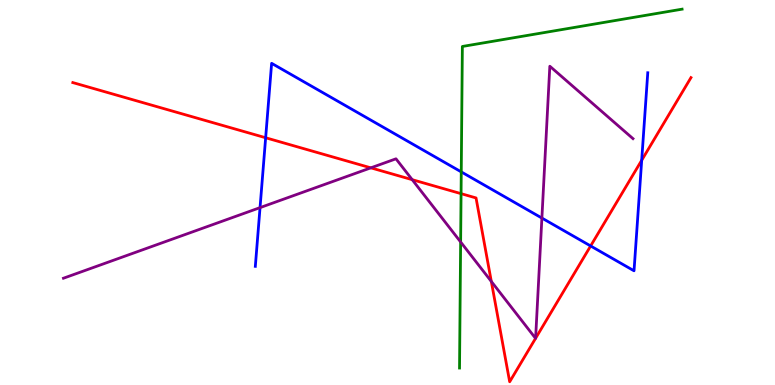[{'lines': ['blue', 'red'], 'intersections': [{'x': 3.43, 'y': 6.42}, {'x': 7.62, 'y': 3.61}, {'x': 8.28, 'y': 5.84}]}, {'lines': ['green', 'red'], 'intersections': [{'x': 5.95, 'y': 4.97}]}, {'lines': ['purple', 'red'], 'intersections': [{'x': 4.78, 'y': 5.64}, {'x': 5.32, 'y': 5.33}, {'x': 6.34, 'y': 2.69}, {'x': 6.91, 'y': 1.21}, {'x': 6.91, 'y': 1.21}]}, {'lines': ['blue', 'green'], 'intersections': [{'x': 5.95, 'y': 5.54}]}, {'lines': ['blue', 'purple'], 'intersections': [{'x': 3.36, 'y': 4.61}, {'x': 6.99, 'y': 4.34}]}, {'lines': ['green', 'purple'], 'intersections': [{'x': 5.94, 'y': 3.71}]}]